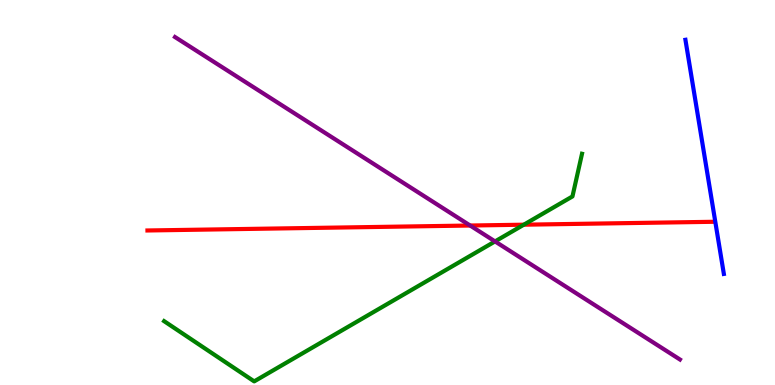[{'lines': ['blue', 'red'], 'intersections': []}, {'lines': ['green', 'red'], 'intersections': [{'x': 6.76, 'y': 4.16}]}, {'lines': ['purple', 'red'], 'intersections': [{'x': 6.07, 'y': 4.14}]}, {'lines': ['blue', 'green'], 'intersections': []}, {'lines': ['blue', 'purple'], 'intersections': []}, {'lines': ['green', 'purple'], 'intersections': [{'x': 6.39, 'y': 3.73}]}]